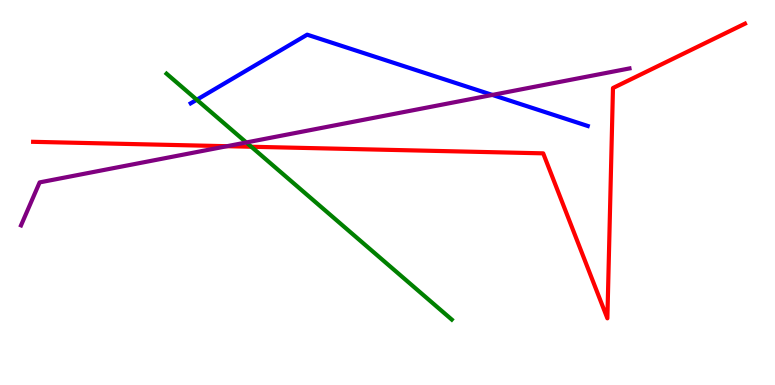[{'lines': ['blue', 'red'], 'intersections': []}, {'lines': ['green', 'red'], 'intersections': [{'x': 3.24, 'y': 6.19}]}, {'lines': ['purple', 'red'], 'intersections': [{'x': 2.93, 'y': 6.2}]}, {'lines': ['blue', 'green'], 'intersections': [{'x': 2.54, 'y': 7.41}]}, {'lines': ['blue', 'purple'], 'intersections': [{'x': 6.35, 'y': 7.53}]}, {'lines': ['green', 'purple'], 'intersections': [{'x': 3.18, 'y': 6.3}]}]